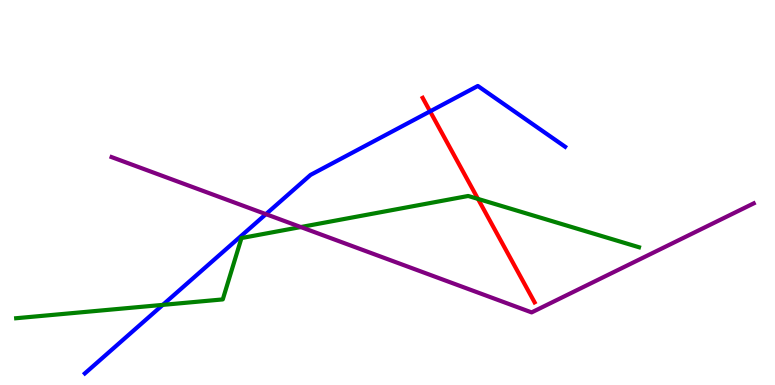[{'lines': ['blue', 'red'], 'intersections': [{'x': 5.55, 'y': 7.11}]}, {'lines': ['green', 'red'], 'intersections': [{'x': 6.17, 'y': 4.83}]}, {'lines': ['purple', 'red'], 'intersections': []}, {'lines': ['blue', 'green'], 'intersections': [{'x': 2.1, 'y': 2.08}]}, {'lines': ['blue', 'purple'], 'intersections': [{'x': 3.43, 'y': 4.44}]}, {'lines': ['green', 'purple'], 'intersections': [{'x': 3.88, 'y': 4.1}]}]